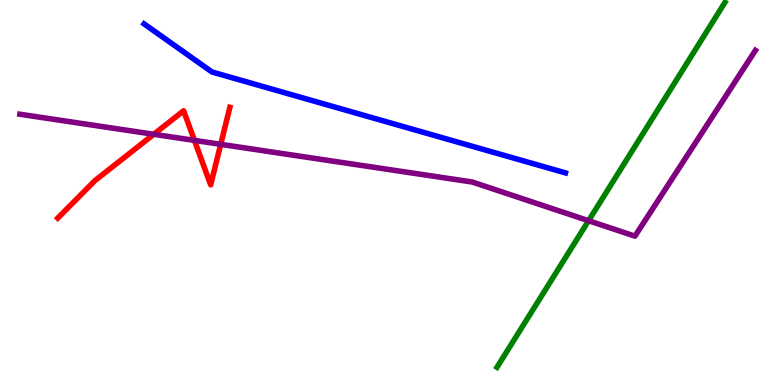[{'lines': ['blue', 'red'], 'intersections': []}, {'lines': ['green', 'red'], 'intersections': []}, {'lines': ['purple', 'red'], 'intersections': [{'x': 1.98, 'y': 6.51}, {'x': 2.51, 'y': 6.35}, {'x': 2.85, 'y': 6.25}]}, {'lines': ['blue', 'green'], 'intersections': []}, {'lines': ['blue', 'purple'], 'intersections': []}, {'lines': ['green', 'purple'], 'intersections': [{'x': 7.59, 'y': 4.27}]}]